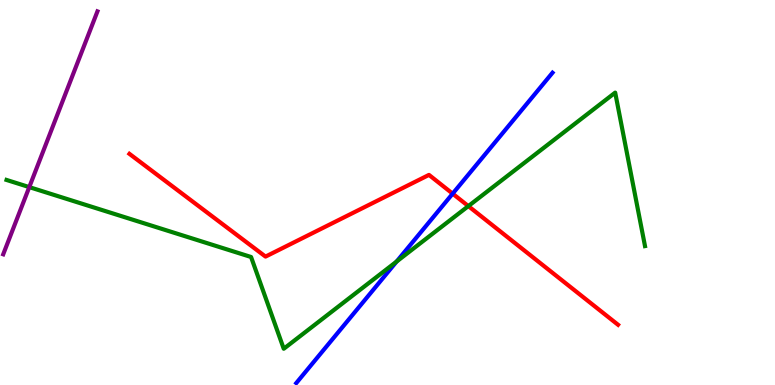[{'lines': ['blue', 'red'], 'intersections': [{'x': 5.84, 'y': 4.97}]}, {'lines': ['green', 'red'], 'intersections': [{'x': 6.04, 'y': 4.65}]}, {'lines': ['purple', 'red'], 'intersections': []}, {'lines': ['blue', 'green'], 'intersections': [{'x': 5.12, 'y': 3.21}]}, {'lines': ['blue', 'purple'], 'intersections': []}, {'lines': ['green', 'purple'], 'intersections': [{'x': 0.378, 'y': 5.14}]}]